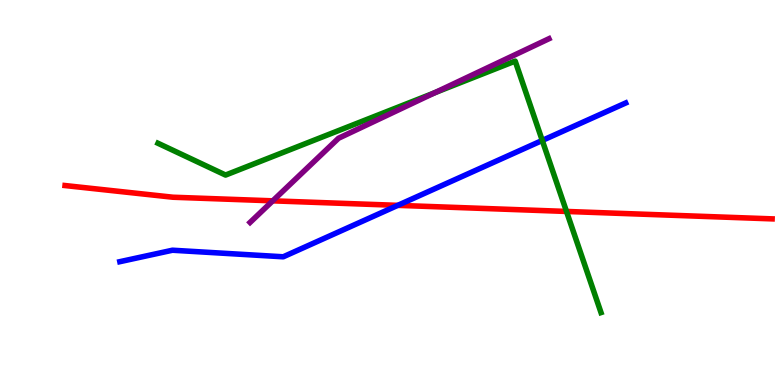[{'lines': ['blue', 'red'], 'intersections': [{'x': 5.13, 'y': 4.67}]}, {'lines': ['green', 'red'], 'intersections': [{'x': 7.31, 'y': 4.51}]}, {'lines': ['purple', 'red'], 'intersections': [{'x': 3.52, 'y': 4.78}]}, {'lines': ['blue', 'green'], 'intersections': [{'x': 7.0, 'y': 6.35}]}, {'lines': ['blue', 'purple'], 'intersections': []}, {'lines': ['green', 'purple'], 'intersections': [{'x': 5.61, 'y': 7.59}]}]